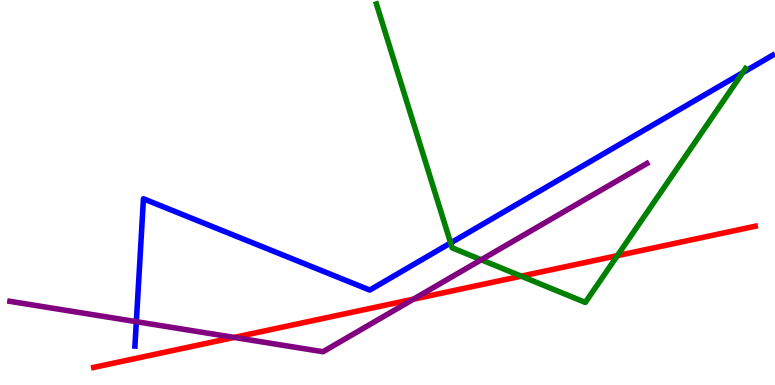[{'lines': ['blue', 'red'], 'intersections': []}, {'lines': ['green', 'red'], 'intersections': [{'x': 6.73, 'y': 2.83}, {'x': 7.97, 'y': 3.36}]}, {'lines': ['purple', 'red'], 'intersections': [{'x': 3.02, 'y': 1.24}, {'x': 5.33, 'y': 2.23}]}, {'lines': ['blue', 'green'], 'intersections': [{'x': 5.81, 'y': 3.69}, {'x': 9.58, 'y': 8.11}]}, {'lines': ['blue', 'purple'], 'intersections': [{'x': 1.76, 'y': 1.64}]}, {'lines': ['green', 'purple'], 'intersections': [{'x': 6.21, 'y': 3.25}]}]